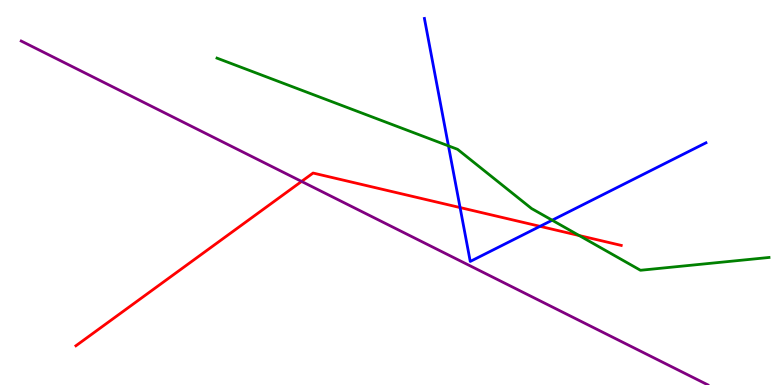[{'lines': ['blue', 'red'], 'intersections': [{'x': 5.94, 'y': 4.61}, {'x': 6.97, 'y': 4.12}]}, {'lines': ['green', 'red'], 'intersections': [{'x': 7.47, 'y': 3.88}]}, {'lines': ['purple', 'red'], 'intersections': [{'x': 3.89, 'y': 5.29}]}, {'lines': ['blue', 'green'], 'intersections': [{'x': 5.79, 'y': 6.21}, {'x': 7.12, 'y': 4.28}]}, {'lines': ['blue', 'purple'], 'intersections': []}, {'lines': ['green', 'purple'], 'intersections': []}]